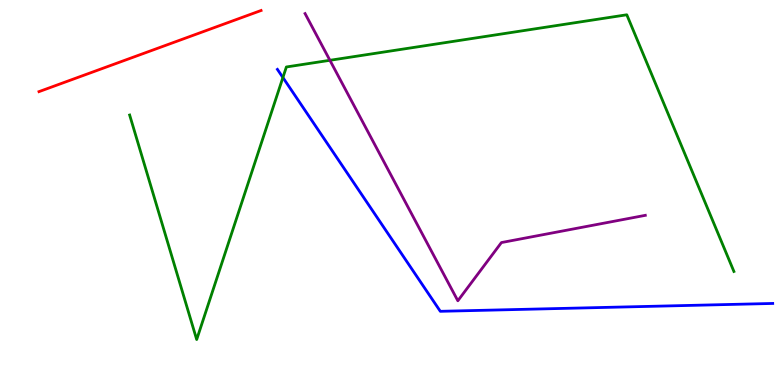[{'lines': ['blue', 'red'], 'intersections': []}, {'lines': ['green', 'red'], 'intersections': []}, {'lines': ['purple', 'red'], 'intersections': []}, {'lines': ['blue', 'green'], 'intersections': [{'x': 3.65, 'y': 7.99}]}, {'lines': ['blue', 'purple'], 'intersections': []}, {'lines': ['green', 'purple'], 'intersections': [{'x': 4.26, 'y': 8.43}]}]